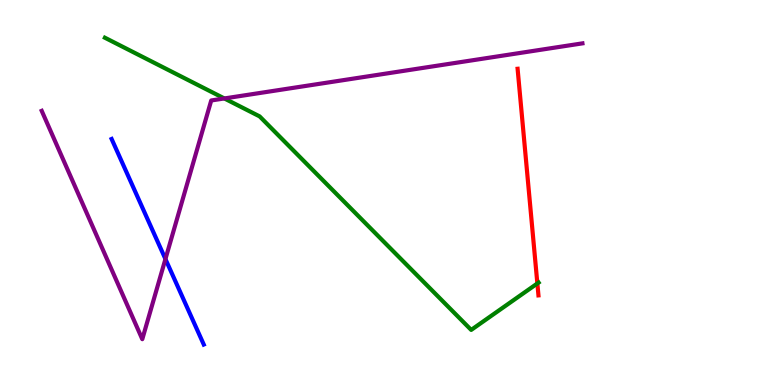[{'lines': ['blue', 'red'], 'intersections': []}, {'lines': ['green', 'red'], 'intersections': [{'x': 6.93, 'y': 2.64}]}, {'lines': ['purple', 'red'], 'intersections': []}, {'lines': ['blue', 'green'], 'intersections': []}, {'lines': ['blue', 'purple'], 'intersections': [{'x': 2.13, 'y': 3.27}]}, {'lines': ['green', 'purple'], 'intersections': [{'x': 2.89, 'y': 7.44}]}]